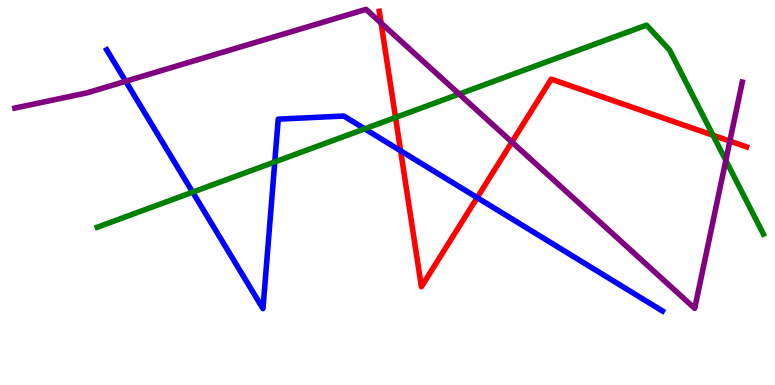[{'lines': ['blue', 'red'], 'intersections': [{'x': 5.17, 'y': 6.08}, {'x': 6.16, 'y': 4.87}]}, {'lines': ['green', 'red'], 'intersections': [{'x': 5.1, 'y': 6.95}, {'x': 9.2, 'y': 6.49}]}, {'lines': ['purple', 'red'], 'intersections': [{'x': 4.92, 'y': 9.4}, {'x': 6.61, 'y': 6.31}, {'x': 9.42, 'y': 6.34}]}, {'lines': ['blue', 'green'], 'intersections': [{'x': 2.49, 'y': 5.01}, {'x': 3.55, 'y': 5.79}, {'x': 4.71, 'y': 6.65}]}, {'lines': ['blue', 'purple'], 'intersections': [{'x': 1.62, 'y': 7.89}]}, {'lines': ['green', 'purple'], 'intersections': [{'x': 5.92, 'y': 7.56}, {'x': 9.37, 'y': 5.83}]}]